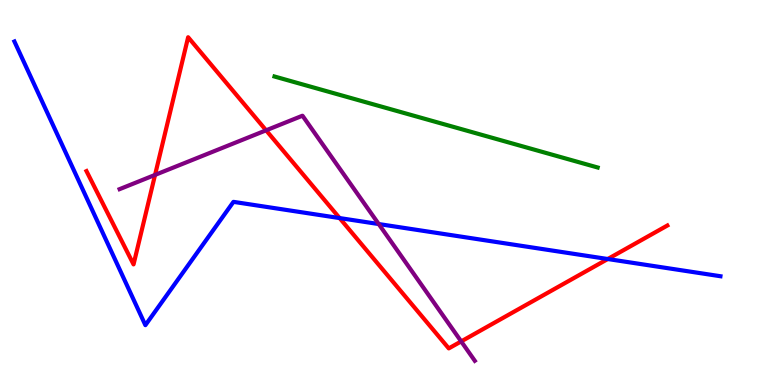[{'lines': ['blue', 'red'], 'intersections': [{'x': 4.38, 'y': 4.34}, {'x': 7.84, 'y': 3.27}]}, {'lines': ['green', 'red'], 'intersections': []}, {'lines': ['purple', 'red'], 'intersections': [{'x': 2.0, 'y': 5.46}, {'x': 3.43, 'y': 6.62}, {'x': 5.95, 'y': 1.13}]}, {'lines': ['blue', 'green'], 'intersections': []}, {'lines': ['blue', 'purple'], 'intersections': [{'x': 4.89, 'y': 4.18}]}, {'lines': ['green', 'purple'], 'intersections': []}]